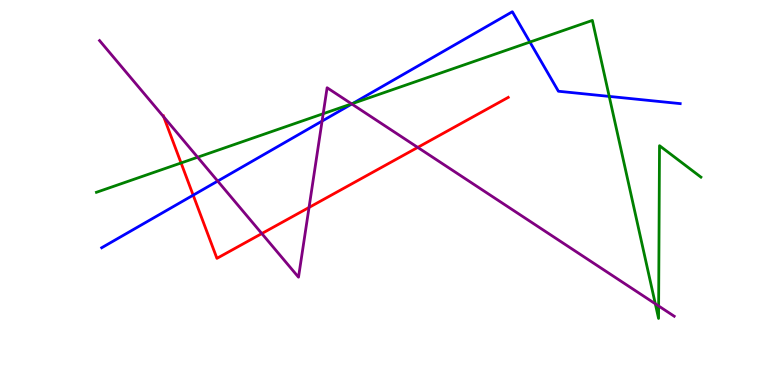[{'lines': ['blue', 'red'], 'intersections': [{'x': 2.49, 'y': 4.93}]}, {'lines': ['green', 'red'], 'intersections': [{'x': 2.34, 'y': 5.77}]}, {'lines': ['purple', 'red'], 'intersections': [{'x': 2.11, 'y': 6.96}, {'x': 3.38, 'y': 3.93}, {'x': 3.99, 'y': 4.61}, {'x': 5.39, 'y': 6.17}]}, {'lines': ['blue', 'green'], 'intersections': [{'x': 4.55, 'y': 7.31}, {'x': 6.84, 'y': 8.91}, {'x': 7.86, 'y': 7.5}]}, {'lines': ['blue', 'purple'], 'intersections': [{'x': 2.81, 'y': 5.3}, {'x': 4.16, 'y': 6.85}, {'x': 4.54, 'y': 7.3}]}, {'lines': ['green', 'purple'], 'intersections': [{'x': 2.55, 'y': 5.92}, {'x': 4.17, 'y': 7.05}, {'x': 4.54, 'y': 7.3}, {'x': 8.46, 'y': 2.11}, {'x': 8.5, 'y': 2.05}]}]